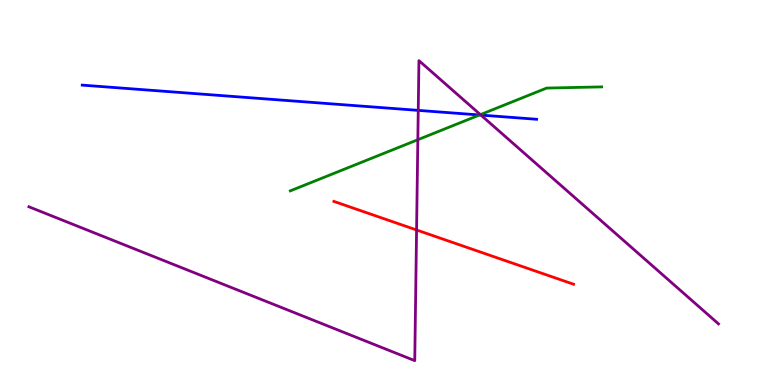[{'lines': ['blue', 'red'], 'intersections': []}, {'lines': ['green', 'red'], 'intersections': []}, {'lines': ['purple', 'red'], 'intersections': [{'x': 5.38, 'y': 4.03}]}, {'lines': ['blue', 'green'], 'intersections': [{'x': 6.19, 'y': 7.01}]}, {'lines': ['blue', 'purple'], 'intersections': [{'x': 5.4, 'y': 7.13}, {'x': 6.21, 'y': 7.01}]}, {'lines': ['green', 'purple'], 'intersections': [{'x': 5.39, 'y': 6.37}, {'x': 6.2, 'y': 7.02}]}]